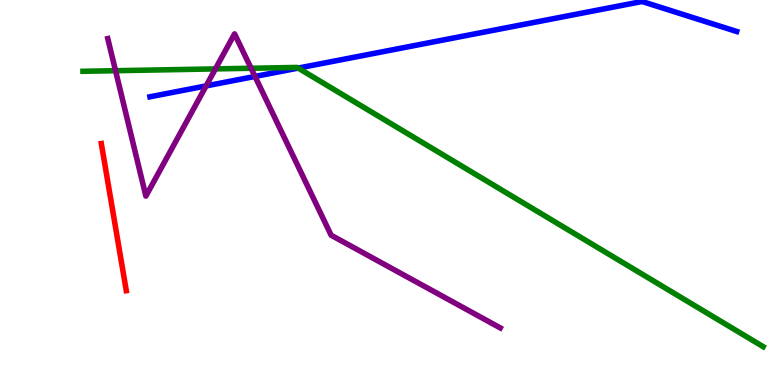[{'lines': ['blue', 'red'], 'intersections': []}, {'lines': ['green', 'red'], 'intersections': []}, {'lines': ['purple', 'red'], 'intersections': []}, {'lines': ['blue', 'green'], 'intersections': [{'x': 3.85, 'y': 8.23}]}, {'lines': ['blue', 'purple'], 'intersections': [{'x': 2.66, 'y': 7.77}, {'x': 3.29, 'y': 8.01}]}, {'lines': ['green', 'purple'], 'intersections': [{'x': 1.49, 'y': 8.16}, {'x': 2.78, 'y': 8.21}, {'x': 3.24, 'y': 8.23}]}]